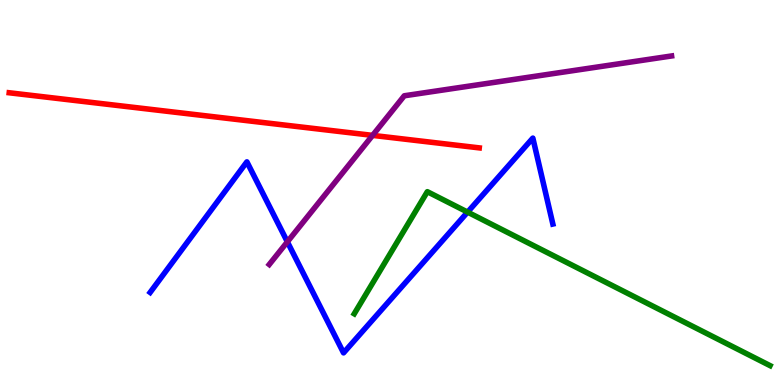[{'lines': ['blue', 'red'], 'intersections': []}, {'lines': ['green', 'red'], 'intersections': []}, {'lines': ['purple', 'red'], 'intersections': [{'x': 4.81, 'y': 6.48}]}, {'lines': ['blue', 'green'], 'intersections': [{'x': 6.03, 'y': 4.49}]}, {'lines': ['blue', 'purple'], 'intersections': [{'x': 3.71, 'y': 3.72}]}, {'lines': ['green', 'purple'], 'intersections': []}]